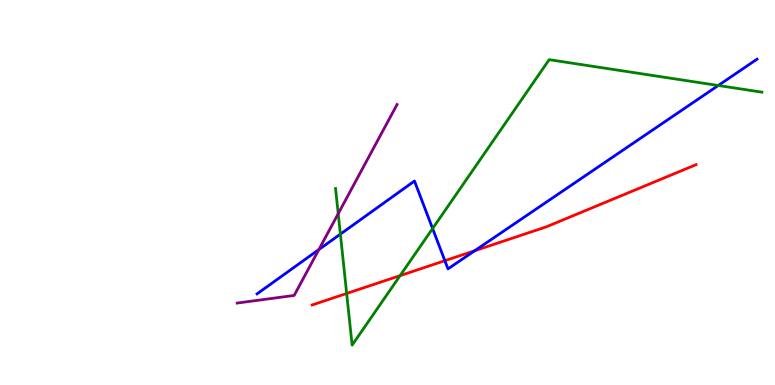[{'lines': ['blue', 'red'], 'intersections': [{'x': 5.74, 'y': 3.23}, {'x': 6.13, 'y': 3.49}]}, {'lines': ['green', 'red'], 'intersections': [{'x': 4.47, 'y': 2.38}, {'x': 5.16, 'y': 2.84}]}, {'lines': ['purple', 'red'], 'intersections': []}, {'lines': ['blue', 'green'], 'intersections': [{'x': 4.39, 'y': 3.92}, {'x': 5.58, 'y': 4.06}, {'x': 9.27, 'y': 7.78}]}, {'lines': ['blue', 'purple'], 'intersections': [{'x': 4.11, 'y': 3.52}]}, {'lines': ['green', 'purple'], 'intersections': [{'x': 4.36, 'y': 4.45}]}]